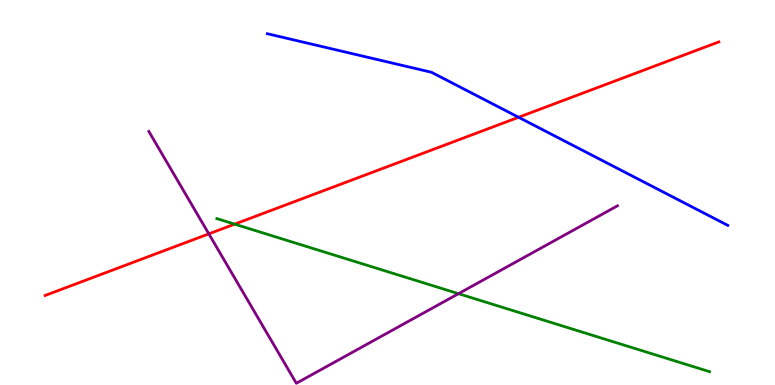[{'lines': ['blue', 'red'], 'intersections': [{'x': 6.69, 'y': 6.95}]}, {'lines': ['green', 'red'], 'intersections': [{'x': 3.03, 'y': 4.18}]}, {'lines': ['purple', 'red'], 'intersections': [{'x': 2.69, 'y': 3.93}]}, {'lines': ['blue', 'green'], 'intersections': []}, {'lines': ['blue', 'purple'], 'intersections': []}, {'lines': ['green', 'purple'], 'intersections': [{'x': 5.92, 'y': 2.37}]}]